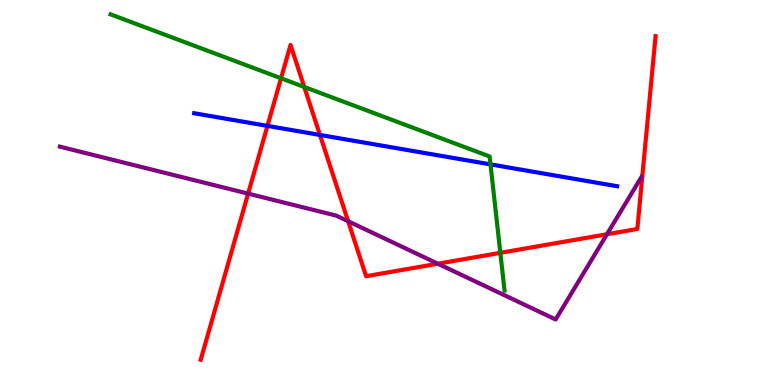[{'lines': ['blue', 'red'], 'intersections': [{'x': 3.45, 'y': 6.73}, {'x': 4.13, 'y': 6.49}]}, {'lines': ['green', 'red'], 'intersections': [{'x': 3.63, 'y': 7.97}, {'x': 3.93, 'y': 7.74}, {'x': 6.46, 'y': 3.43}]}, {'lines': ['purple', 'red'], 'intersections': [{'x': 3.2, 'y': 4.97}, {'x': 4.49, 'y': 4.25}, {'x': 5.65, 'y': 3.15}, {'x': 7.83, 'y': 3.92}]}, {'lines': ['blue', 'green'], 'intersections': [{'x': 6.33, 'y': 5.73}]}, {'lines': ['blue', 'purple'], 'intersections': []}, {'lines': ['green', 'purple'], 'intersections': []}]